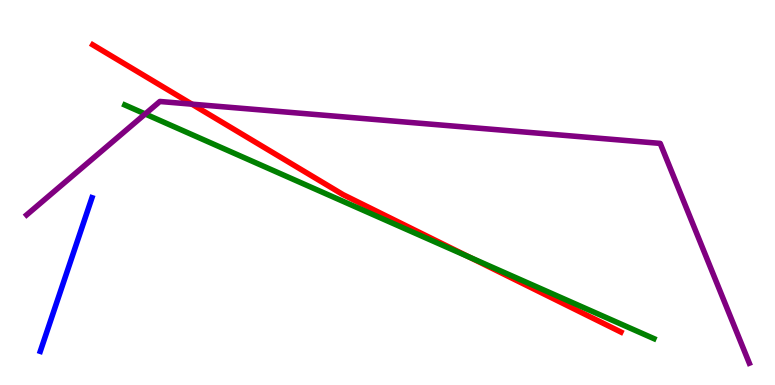[{'lines': ['blue', 'red'], 'intersections': []}, {'lines': ['green', 'red'], 'intersections': [{'x': 6.06, 'y': 3.32}]}, {'lines': ['purple', 'red'], 'intersections': [{'x': 2.48, 'y': 7.29}]}, {'lines': ['blue', 'green'], 'intersections': []}, {'lines': ['blue', 'purple'], 'intersections': []}, {'lines': ['green', 'purple'], 'intersections': [{'x': 1.87, 'y': 7.04}]}]